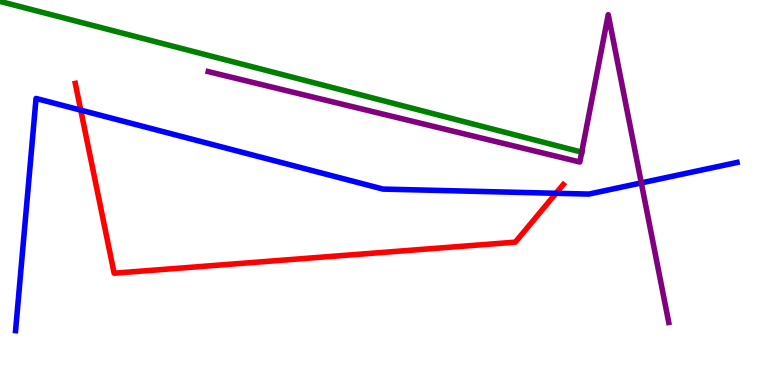[{'lines': ['blue', 'red'], 'intersections': [{'x': 1.04, 'y': 7.14}, {'x': 7.17, 'y': 4.98}]}, {'lines': ['green', 'red'], 'intersections': []}, {'lines': ['purple', 'red'], 'intersections': []}, {'lines': ['blue', 'green'], 'intersections': []}, {'lines': ['blue', 'purple'], 'intersections': [{'x': 8.27, 'y': 5.25}]}, {'lines': ['green', 'purple'], 'intersections': [{'x': 7.51, 'y': 6.05}]}]